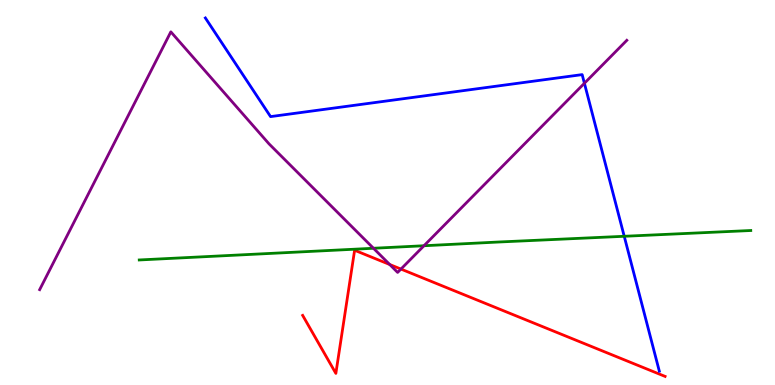[{'lines': ['blue', 'red'], 'intersections': []}, {'lines': ['green', 'red'], 'intersections': []}, {'lines': ['purple', 'red'], 'intersections': [{'x': 5.03, 'y': 3.13}, {'x': 5.17, 'y': 3.01}]}, {'lines': ['blue', 'green'], 'intersections': [{'x': 8.05, 'y': 3.86}]}, {'lines': ['blue', 'purple'], 'intersections': [{'x': 7.54, 'y': 7.84}]}, {'lines': ['green', 'purple'], 'intersections': [{'x': 4.82, 'y': 3.55}, {'x': 5.47, 'y': 3.62}]}]